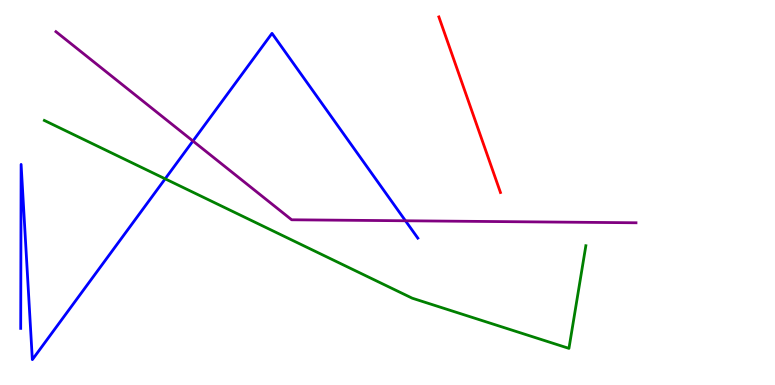[{'lines': ['blue', 'red'], 'intersections': []}, {'lines': ['green', 'red'], 'intersections': []}, {'lines': ['purple', 'red'], 'intersections': []}, {'lines': ['blue', 'green'], 'intersections': [{'x': 2.13, 'y': 5.36}]}, {'lines': ['blue', 'purple'], 'intersections': [{'x': 2.49, 'y': 6.34}, {'x': 5.23, 'y': 4.27}]}, {'lines': ['green', 'purple'], 'intersections': []}]